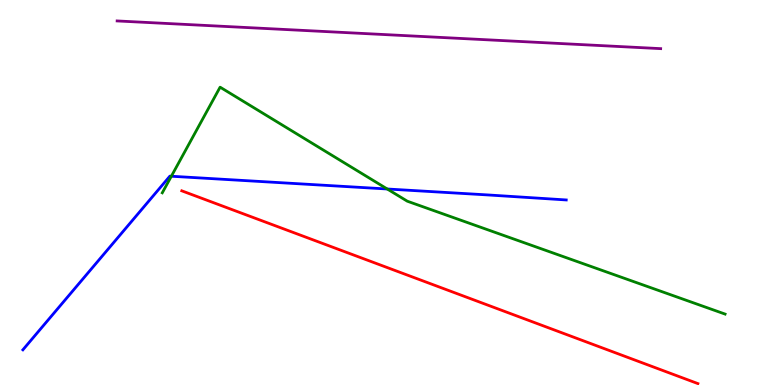[{'lines': ['blue', 'red'], 'intersections': []}, {'lines': ['green', 'red'], 'intersections': []}, {'lines': ['purple', 'red'], 'intersections': []}, {'lines': ['blue', 'green'], 'intersections': [{'x': 2.21, 'y': 5.42}, {'x': 5.0, 'y': 5.09}]}, {'lines': ['blue', 'purple'], 'intersections': []}, {'lines': ['green', 'purple'], 'intersections': []}]